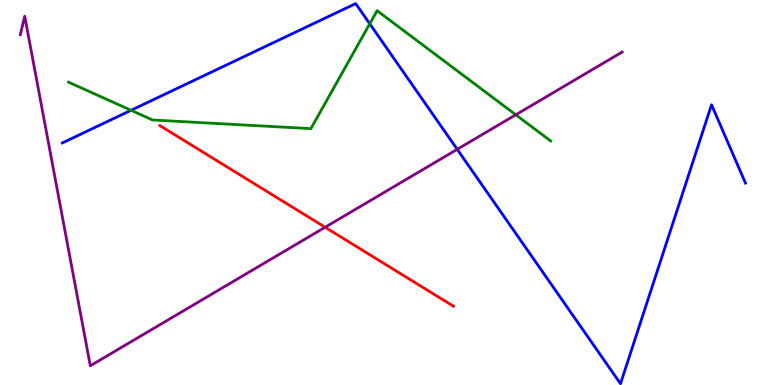[{'lines': ['blue', 'red'], 'intersections': []}, {'lines': ['green', 'red'], 'intersections': []}, {'lines': ['purple', 'red'], 'intersections': [{'x': 4.2, 'y': 4.1}]}, {'lines': ['blue', 'green'], 'intersections': [{'x': 1.69, 'y': 7.14}, {'x': 4.77, 'y': 9.38}]}, {'lines': ['blue', 'purple'], 'intersections': [{'x': 5.9, 'y': 6.12}]}, {'lines': ['green', 'purple'], 'intersections': [{'x': 6.66, 'y': 7.02}]}]